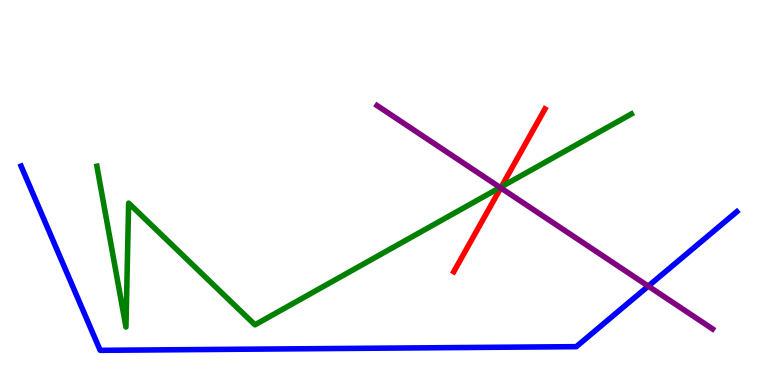[{'lines': ['blue', 'red'], 'intersections': []}, {'lines': ['green', 'red'], 'intersections': [{'x': 6.47, 'y': 5.15}]}, {'lines': ['purple', 'red'], 'intersections': [{'x': 6.46, 'y': 5.12}]}, {'lines': ['blue', 'green'], 'intersections': []}, {'lines': ['blue', 'purple'], 'intersections': [{'x': 8.37, 'y': 2.57}]}, {'lines': ['green', 'purple'], 'intersections': [{'x': 6.45, 'y': 5.13}]}]